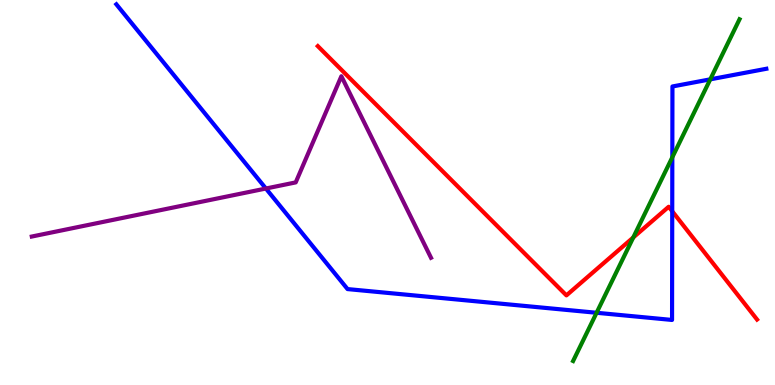[{'lines': ['blue', 'red'], 'intersections': [{'x': 8.67, 'y': 4.51}]}, {'lines': ['green', 'red'], 'intersections': [{'x': 8.17, 'y': 3.83}]}, {'lines': ['purple', 'red'], 'intersections': []}, {'lines': ['blue', 'green'], 'intersections': [{'x': 7.7, 'y': 1.88}, {'x': 8.68, 'y': 5.92}, {'x': 9.16, 'y': 7.94}]}, {'lines': ['blue', 'purple'], 'intersections': [{'x': 3.43, 'y': 5.1}]}, {'lines': ['green', 'purple'], 'intersections': []}]